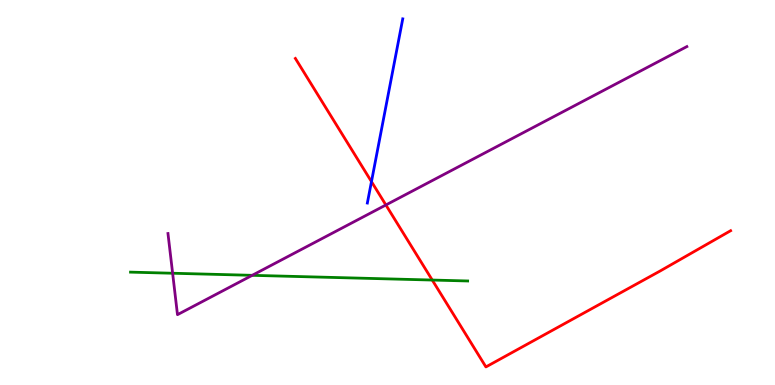[{'lines': ['blue', 'red'], 'intersections': [{'x': 4.79, 'y': 5.28}]}, {'lines': ['green', 'red'], 'intersections': [{'x': 5.58, 'y': 2.73}]}, {'lines': ['purple', 'red'], 'intersections': [{'x': 4.98, 'y': 4.68}]}, {'lines': ['blue', 'green'], 'intersections': []}, {'lines': ['blue', 'purple'], 'intersections': []}, {'lines': ['green', 'purple'], 'intersections': [{'x': 2.23, 'y': 2.9}, {'x': 3.25, 'y': 2.85}]}]